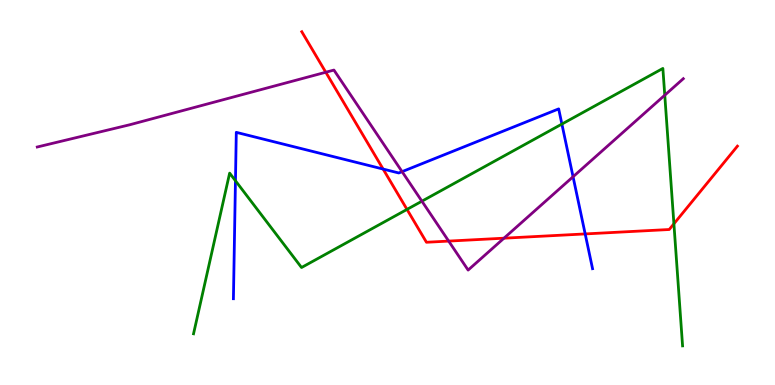[{'lines': ['blue', 'red'], 'intersections': [{'x': 4.94, 'y': 5.61}, {'x': 7.55, 'y': 3.92}]}, {'lines': ['green', 'red'], 'intersections': [{'x': 5.25, 'y': 4.56}, {'x': 8.7, 'y': 4.19}]}, {'lines': ['purple', 'red'], 'intersections': [{'x': 4.2, 'y': 8.12}, {'x': 5.79, 'y': 3.74}, {'x': 6.5, 'y': 3.81}]}, {'lines': ['blue', 'green'], 'intersections': [{'x': 3.04, 'y': 5.31}, {'x': 7.25, 'y': 6.78}]}, {'lines': ['blue', 'purple'], 'intersections': [{'x': 5.19, 'y': 5.54}, {'x': 7.39, 'y': 5.41}]}, {'lines': ['green', 'purple'], 'intersections': [{'x': 5.44, 'y': 4.77}, {'x': 8.58, 'y': 7.53}]}]